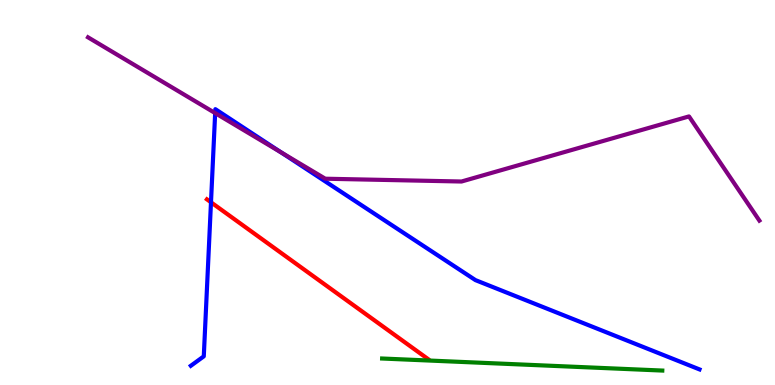[{'lines': ['blue', 'red'], 'intersections': [{'x': 2.72, 'y': 4.75}]}, {'lines': ['green', 'red'], 'intersections': []}, {'lines': ['purple', 'red'], 'intersections': []}, {'lines': ['blue', 'green'], 'intersections': []}, {'lines': ['blue', 'purple'], 'intersections': [{'x': 2.78, 'y': 7.06}, {'x': 3.63, 'y': 6.04}]}, {'lines': ['green', 'purple'], 'intersections': []}]